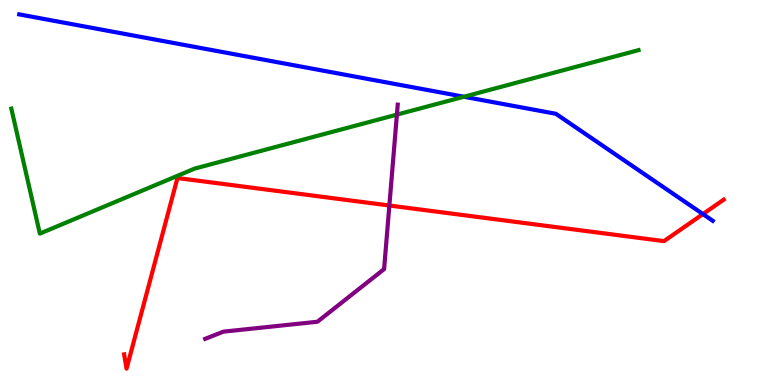[{'lines': ['blue', 'red'], 'intersections': [{'x': 9.07, 'y': 4.44}]}, {'lines': ['green', 'red'], 'intersections': []}, {'lines': ['purple', 'red'], 'intersections': [{'x': 5.02, 'y': 4.66}]}, {'lines': ['blue', 'green'], 'intersections': [{'x': 5.99, 'y': 7.49}]}, {'lines': ['blue', 'purple'], 'intersections': []}, {'lines': ['green', 'purple'], 'intersections': [{'x': 5.12, 'y': 7.02}]}]